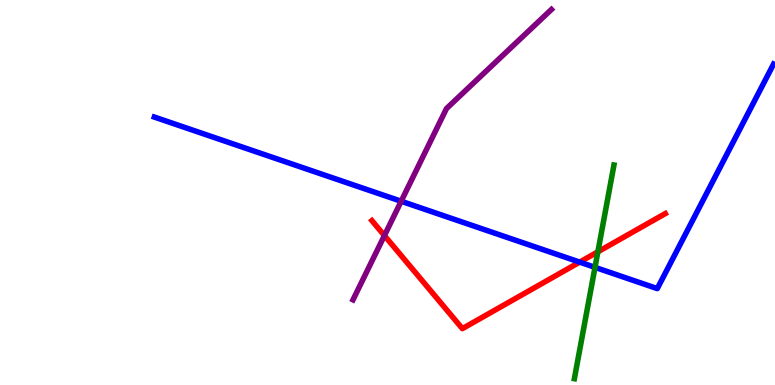[{'lines': ['blue', 'red'], 'intersections': [{'x': 7.48, 'y': 3.19}]}, {'lines': ['green', 'red'], 'intersections': [{'x': 7.71, 'y': 3.46}]}, {'lines': ['purple', 'red'], 'intersections': [{'x': 4.96, 'y': 3.88}]}, {'lines': ['blue', 'green'], 'intersections': [{'x': 7.68, 'y': 3.06}]}, {'lines': ['blue', 'purple'], 'intersections': [{'x': 5.18, 'y': 4.77}]}, {'lines': ['green', 'purple'], 'intersections': []}]